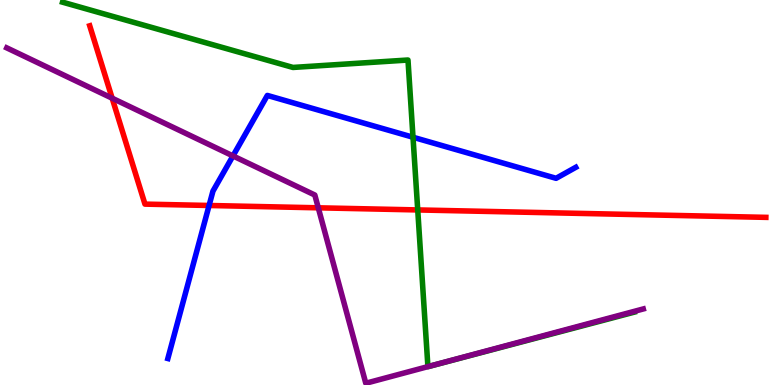[{'lines': ['blue', 'red'], 'intersections': [{'x': 2.7, 'y': 4.66}]}, {'lines': ['green', 'red'], 'intersections': [{'x': 5.39, 'y': 4.55}]}, {'lines': ['purple', 'red'], 'intersections': [{'x': 1.45, 'y': 7.45}, {'x': 4.11, 'y': 4.6}]}, {'lines': ['blue', 'green'], 'intersections': [{'x': 5.33, 'y': 6.44}]}, {'lines': ['blue', 'purple'], 'intersections': [{'x': 3.01, 'y': 5.95}]}, {'lines': ['green', 'purple'], 'intersections': [{'x': 5.52, 'y': 0.477}]}]